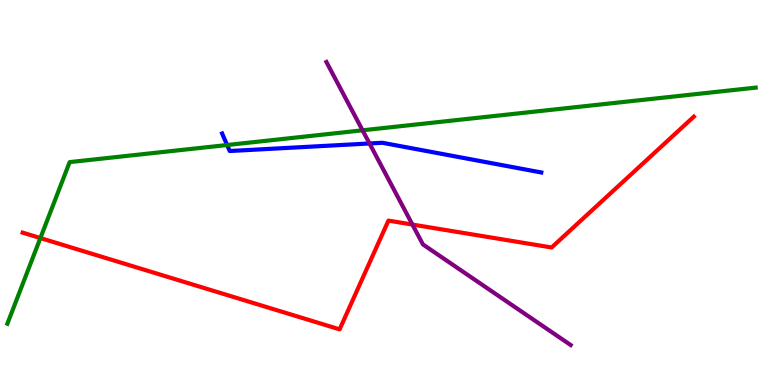[{'lines': ['blue', 'red'], 'intersections': []}, {'lines': ['green', 'red'], 'intersections': [{'x': 0.521, 'y': 3.82}]}, {'lines': ['purple', 'red'], 'intersections': [{'x': 5.32, 'y': 4.17}]}, {'lines': ['blue', 'green'], 'intersections': [{'x': 2.93, 'y': 6.23}]}, {'lines': ['blue', 'purple'], 'intersections': [{'x': 4.77, 'y': 6.27}]}, {'lines': ['green', 'purple'], 'intersections': [{'x': 4.68, 'y': 6.62}]}]